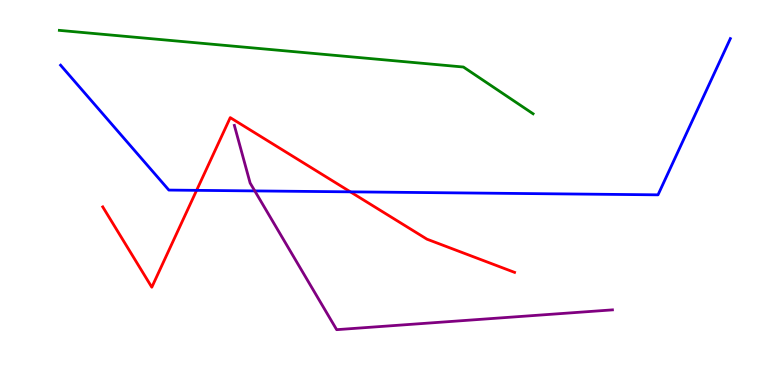[{'lines': ['blue', 'red'], 'intersections': [{'x': 2.54, 'y': 5.06}, {'x': 4.52, 'y': 5.02}]}, {'lines': ['green', 'red'], 'intersections': []}, {'lines': ['purple', 'red'], 'intersections': []}, {'lines': ['blue', 'green'], 'intersections': []}, {'lines': ['blue', 'purple'], 'intersections': [{'x': 3.29, 'y': 5.04}]}, {'lines': ['green', 'purple'], 'intersections': []}]